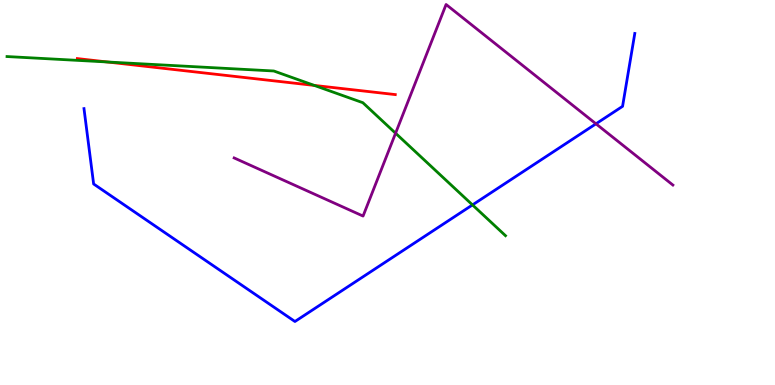[{'lines': ['blue', 'red'], 'intersections': []}, {'lines': ['green', 'red'], 'intersections': [{'x': 1.38, 'y': 8.39}, {'x': 4.06, 'y': 7.78}]}, {'lines': ['purple', 'red'], 'intersections': []}, {'lines': ['blue', 'green'], 'intersections': [{'x': 6.1, 'y': 4.68}]}, {'lines': ['blue', 'purple'], 'intersections': [{'x': 7.69, 'y': 6.78}]}, {'lines': ['green', 'purple'], 'intersections': [{'x': 5.1, 'y': 6.54}]}]